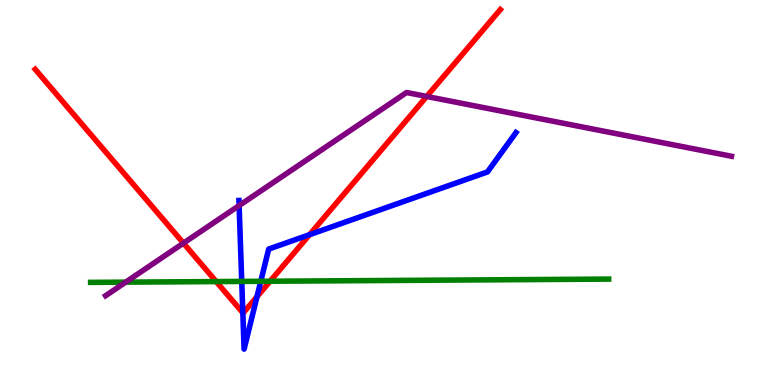[{'lines': ['blue', 'red'], 'intersections': [{'x': 3.13, 'y': 1.88}, {'x': 3.32, 'y': 2.29}, {'x': 3.99, 'y': 3.9}]}, {'lines': ['green', 'red'], 'intersections': [{'x': 2.79, 'y': 2.69}, {'x': 3.49, 'y': 2.7}]}, {'lines': ['purple', 'red'], 'intersections': [{'x': 2.37, 'y': 3.68}, {'x': 5.51, 'y': 7.49}]}, {'lines': ['blue', 'green'], 'intersections': [{'x': 3.12, 'y': 2.69}, {'x': 3.36, 'y': 2.69}]}, {'lines': ['blue', 'purple'], 'intersections': [{'x': 3.09, 'y': 4.66}]}, {'lines': ['green', 'purple'], 'intersections': [{'x': 1.62, 'y': 2.67}]}]